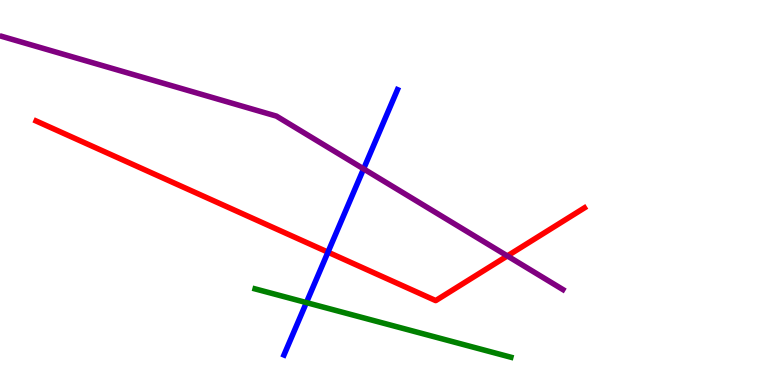[{'lines': ['blue', 'red'], 'intersections': [{'x': 4.23, 'y': 3.45}]}, {'lines': ['green', 'red'], 'intersections': []}, {'lines': ['purple', 'red'], 'intersections': [{'x': 6.55, 'y': 3.35}]}, {'lines': ['blue', 'green'], 'intersections': [{'x': 3.95, 'y': 2.14}]}, {'lines': ['blue', 'purple'], 'intersections': [{'x': 4.69, 'y': 5.61}]}, {'lines': ['green', 'purple'], 'intersections': []}]